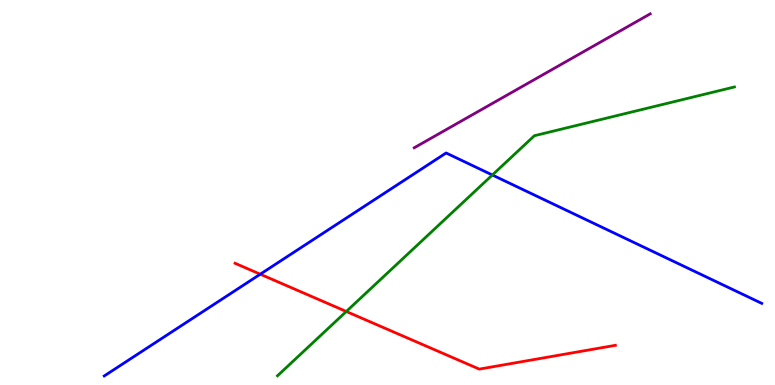[{'lines': ['blue', 'red'], 'intersections': [{'x': 3.36, 'y': 2.88}]}, {'lines': ['green', 'red'], 'intersections': [{'x': 4.47, 'y': 1.91}]}, {'lines': ['purple', 'red'], 'intersections': []}, {'lines': ['blue', 'green'], 'intersections': [{'x': 6.35, 'y': 5.45}]}, {'lines': ['blue', 'purple'], 'intersections': []}, {'lines': ['green', 'purple'], 'intersections': []}]